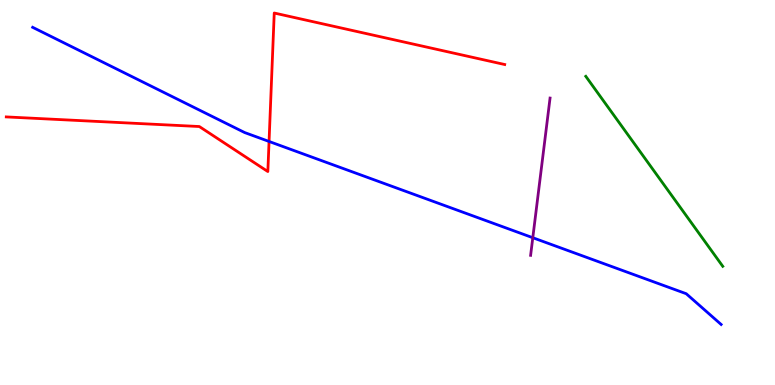[{'lines': ['blue', 'red'], 'intersections': [{'x': 3.47, 'y': 6.33}]}, {'lines': ['green', 'red'], 'intersections': []}, {'lines': ['purple', 'red'], 'intersections': []}, {'lines': ['blue', 'green'], 'intersections': []}, {'lines': ['blue', 'purple'], 'intersections': [{'x': 6.87, 'y': 3.83}]}, {'lines': ['green', 'purple'], 'intersections': []}]